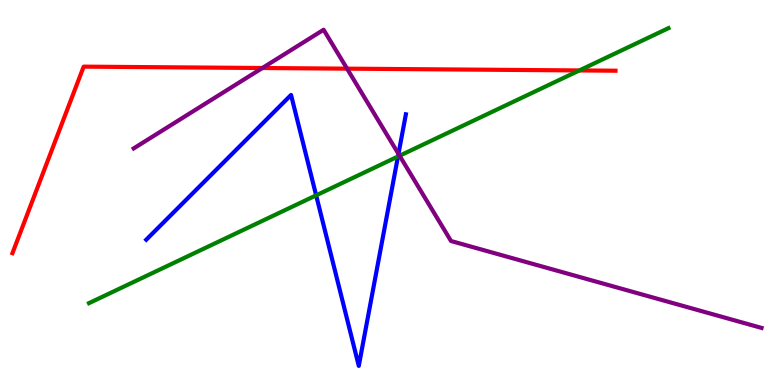[{'lines': ['blue', 'red'], 'intersections': []}, {'lines': ['green', 'red'], 'intersections': [{'x': 7.48, 'y': 8.17}]}, {'lines': ['purple', 'red'], 'intersections': [{'x': 3.39, 'y': 8.23}, {'x': 4.48, 'y': 8.22}]}, {'lines': ['blue', 'green'], 'intersections': [{'x': 4.08, 'y': 4.93}, {'x': 5.14, 'y': 5.93}]}, {'lines': ['blue', 'purple'], 'intersections': [{'x': 5.14, 'y': 6.0}]}, {'lines': ['green', 'purple'], 'intersections': [{'x': 5.16, 'y': 5.95}]}]